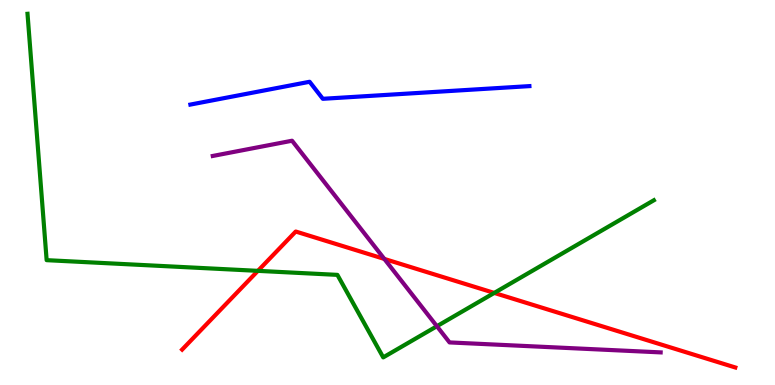[{'lines': ['blue', 'red'], 'intersections': []}, {'lines': ['green', 'red'], 'intersections': [{'x': 3.33, 'y': 2.96}, {'x': 6.38, 'y': 2.39}]}, {'lines': ['purple', 'red'], 'intersections': [{'x': 4.96, 'y': 3.27}]}, {'lines': ['blue', 'green'], 'intersections': []}, {'lines': ['blue', 'purple'], 'intersections': []}, {'lines': ['green', 'purple'], 'intersections': [{'x': 5.64, 'y': 1.53}]}]